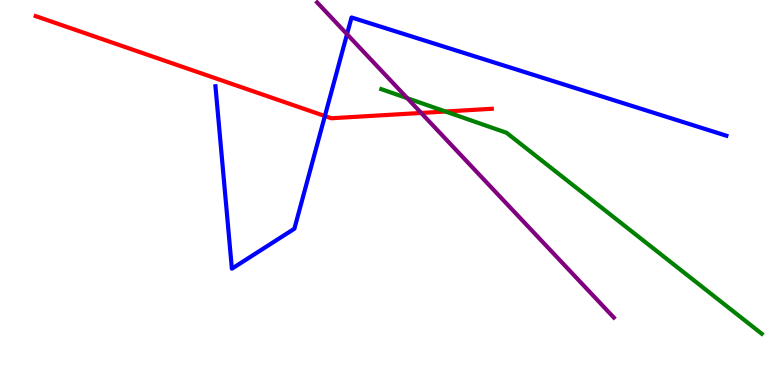[{'lines': ['blue', 'red'], 'intersections': [{'x': 4.19, 'y': 6.99}]}, {'lines': ['green', 'red'], 'intersections': [{'x': 5.75, 'y': 7.1}]}, {'lines': ['purple', 'red'], 'intersections': [{'x': 5.43, 'y': 7.07}]}, {'lines': ['blue', 'green'], 'intersections': []}, {'lines': ['blue', 'purple'], 'intersections': [{'x': 4.48, 'y': 9.11}]}, {'lines': ['green', 'purple'], 'intersections': [{'x': 5.26, 'y': 7.45}]}]